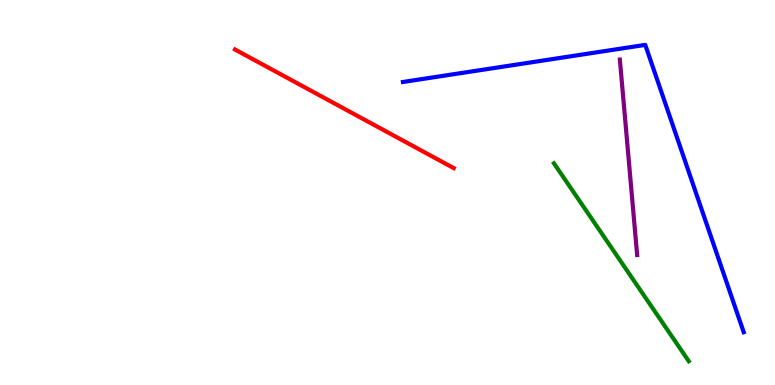[{'lines': ['blue', 'red'], 'intersections': []}, {'lines': ['green', 'red'], 'intersections': []}, {'lines': ['purple', 'red'], 'intersections': []}, {'lines': ['blue', 'green'], 'intersections': []}, {'lines': ['blue', 'purple'], 'intersections': []}, {'lines': ['green', 'purple'], 'intersections': []}]